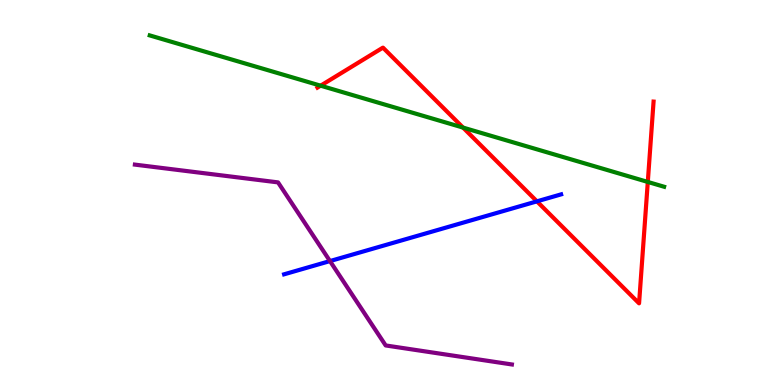[{'lines': ['blue', 'red'], 'intersections': [{'x': 6.93, 'y': 4.77}]}, {'lines': ['green', 'red'], 'intersections': [{'x': 4.14, 'y': 7.77}, {'x': 5.97, 'y': 6.69}, {'x': 8.36, 'y': 5.27}]}, {'lines': ['purple', 'red'], 'intersections': []}, {'lines': ['blue', 'green'], 'intersections': []}, {'lines': ['blue', 'purple'], 'intersections': [{'x': 4.26, 'y': 3.22}]}, {'lines': ['green', 'purple'], 'intersections': []}]